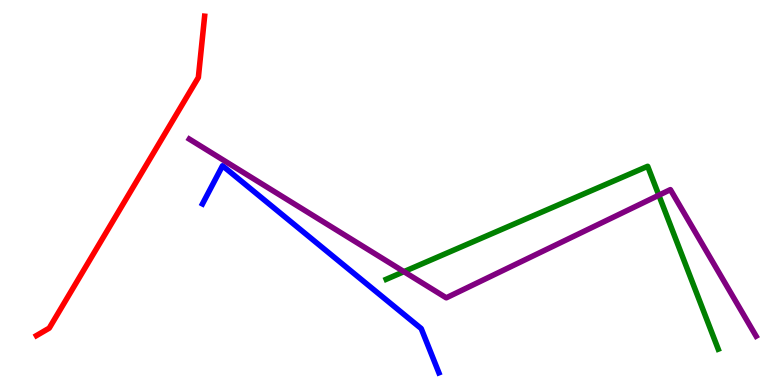[{'lines': ['blue', 'red'], 'intersections': []}, {'lines': ['green', 'red'], 'intersections': []}, {'lines': ['purple', 'red'], 'intersections': []}, {'lines': ['blue', 'green'], 'intersections': []}, {'lines': ['blue', 'purple'], 'intersections': []}, {'lines': ['green', 'purple'], 'intersections': [{'x': 5.21, 'y': 2.94}, {'x': 8.5, 'y': 4.93}]}]